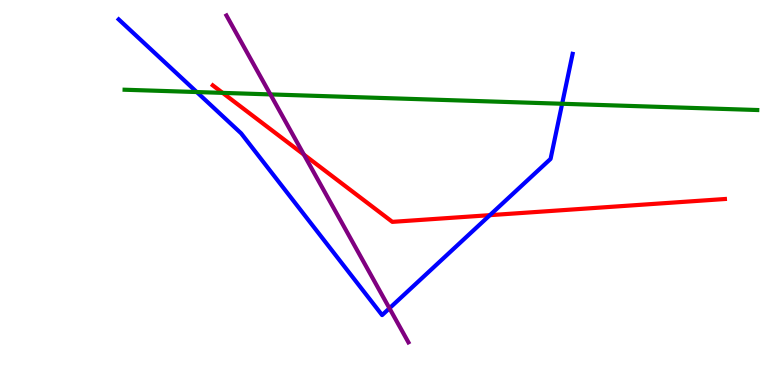[{'lines': ['blue', 'red'], 'intersections': [{'x': 6.32, 'y': 4.41}]}, {'lines': ['green', 'red'], 'intersections': [{'x': 2.87, 'y': 7.59}]}, {'lines': ['purple', 'red'], 'intersections': [{'x': 3.92, 'y': 5.98}]}, {'lines': ['blue', 'green'], 'intersections': [{'x': 2.54, 'y': 7.61}, {'x': 7.25, 'y': 7.3}]}, {'lines': ['blue', 'purple'], 'intersections': [{'x': 5.03, 'y': 1.99}]}, {'lines': ['green', 'purple'], 'intersections': [{'x': 3.49, 'y': 7.55}]}]